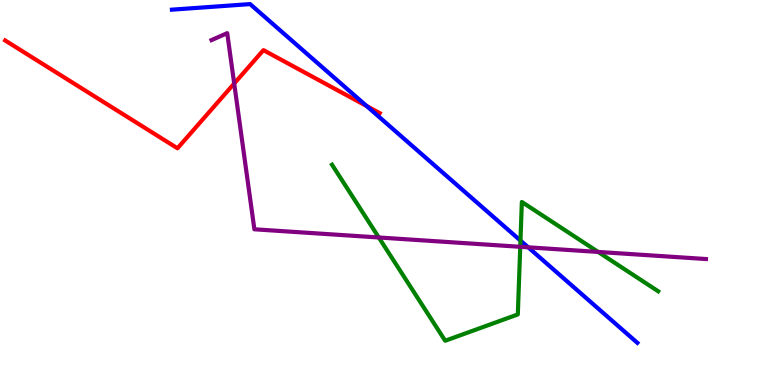[{'lines': ['blue', 'red'], 'intersections': [{'x': 4.73, 'y': 7.24}]}, {'lines': ['green', 'red'], 'intersections': []}, {'lines': ['purple', 'red'], 'intersections': [{'x': 3.02, 'y': 7.83}]}, {'lines': ['blue', 'green'], 'intersections': [{'x': 6.72, 'y': 3.75}]}, {'lines': ['blue', 'purple'], 'intersections': [{'x': 6.82, 'y': 3.58}]}, {'lines': ['green', 'purple'], 'intersections': [{'x': 4.89, 'y': 3.83}, {'x': 6.71, 'y': 3.59}, {'x': 7.72, 'y': 3.46}]}]